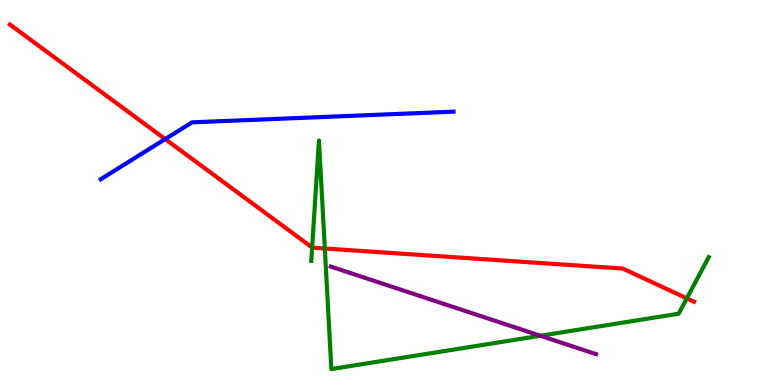[{'lines': ['blue', 'red'], 'intersections': [{'x': 2.13, 'y': 6.39}]}, {'lines': ['green', 'red'], 'intersections': [{'x': 4.03, 'y': 3.57}, {'x': 4.19, 'y': 3.55}, {'x': 8.86, 'y': 2.25}]}, {'lines': ['purple', 'red'], 'intersections': []}, {'lines': ['blue', 'green'], 'intersections': []}, {'lines': ['blue', 'purple'], 'intersections': []}, {'lines': ['green', 'purple'], 'intersections': [{'x': 6.97, 'y': 1.28}]}]